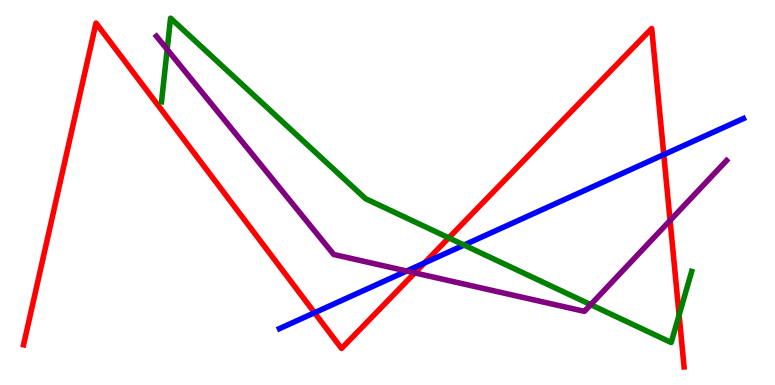[{'lines': ['blue', 'red'], 'intersections': [{'x': 4.06, 'y': 1.88}, {'x': 5.48, 'y': 3.17}, {'x': 8.56, 'y': 5.98}]}, {'lines': ['green', 'red'], 'intersections': [{'x': 5.79, 'y': 3.82}, {'x': 8.76, 'y': 1.82}]}, {'lines': ['purple', 'red'], 'intersections': [{'x': 5.35, 'y': 2.91}, {'x': 8.65, 'y': 4.27}]}, {'lines': ['blue', 'green'], 'intersections': [{'x': 5.99, 'y': 3.64}]}, {'lines': ['blue', 'purple'], 'intersections': [{'x': 5.25, 'y': 2.96}]}, {'lines': ['green', 'purple'], 'intersections': [{'x': 2.16, 'y': 8.72}, {'x': 7.62, 'y': 2.09}]}]